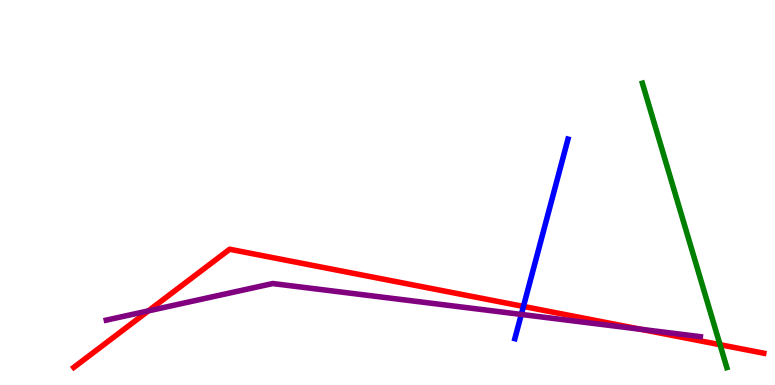[{'lines': ['blue', 'red'], 'intersections': [{'x': 6.75, 'y': 2.04}]}, {'lines': ['green', 'red'], 'intersections': [{'x': 9.29, 'y': 1.05}]}, {'lines': ['purple', 'red'], 'intersections': [{'x': 1.91, 'y': 1.92}, {'x': 8.27, 'y': 1.45}]}, {'lines': ['blue', 'green'], 'intersections': []}, {'lines': ['blue', 'purple'], 'intersections': [{'x': 6.73, 'y': 1.83}]}, {'lines': ['green', 'purple'], 'intersections': []}]